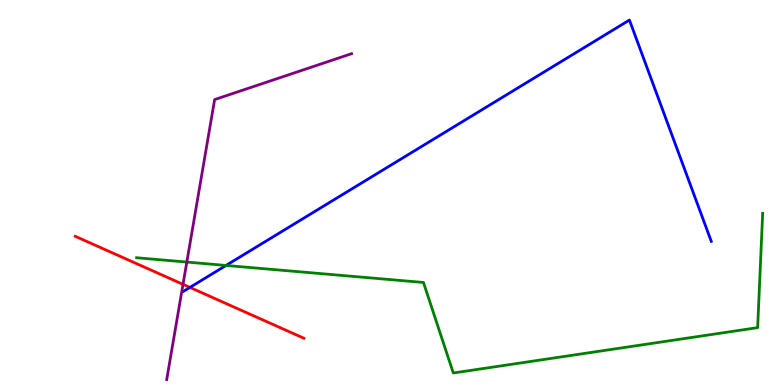[{'lines': ['blue', 'red'], 'intersections': [{'x': 2.45, 'y': 2.53}]}, {'lines': ['green', 'red'], 'intersections': []}, {'lines': ['purple', 'red'], 'intersections': [{'x': 2.36, 'y': 2.61}]}, {'lines': ['blue', 'green'], 'intersections': [{'x': 2.92, 'y': 3.11}]}, {'lines': ['blue', 'purple'], 'intersections': []}, {'lines': ['green', 'purple'], 'intersections': [{'x': 2.41, 'y': 3.19}]}]